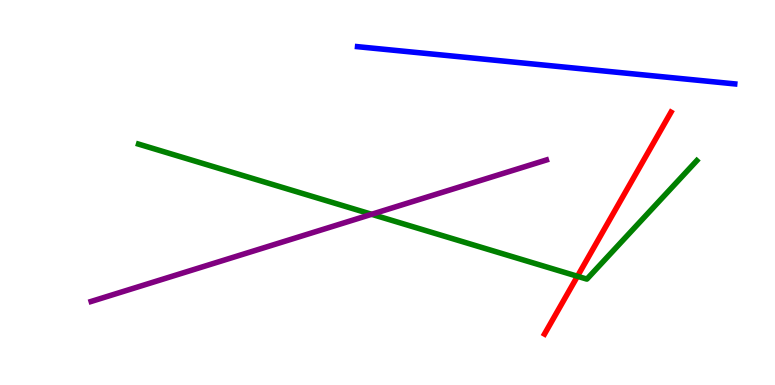[{'lines': ['blue', 'red'], 'intersections': []}, {'lines': ['green', 'red'], 'intersections': [{'x': 7.45, 'y': 2.82}]}, {'lines': ['purple', 'red'], 'intersections': []}, {'lines': ['blue', 'green'], 'intersections': []}, {'lines': ['blue', 'purple'], 'intersections': []}, {'lines': ['green', 'purple'], 'intersections': [{'x': 4.8, 'y': 4.43}]}]